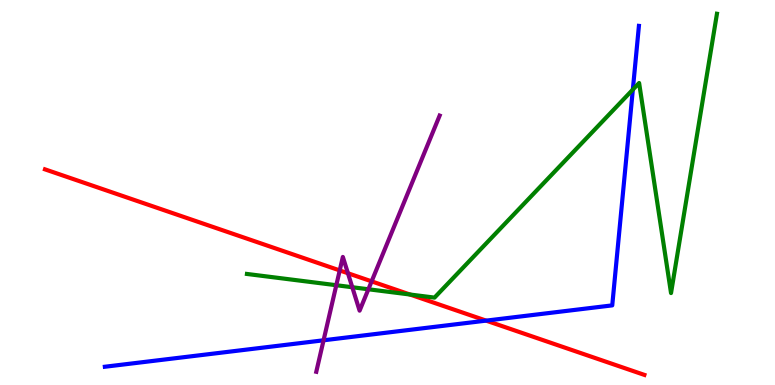[{'lines': ['blue', 'red'], 'intersections': [{'x': 6.27, 'y': 1.67}]}, {'lines': ['green', 'red'], 'intersections': [{'x': 5.29, 'y': 2.35}]}, {'lines': ['purple', 'red'], 'intersections': [{'x': 4.38, 'y': 2.98}, {'x': 4.49, 'y': 2.9}, {'x': 4.8, 'y': 2.69}]}, {'lines': ['blue', 'green'], 'intersections': [{'x': 8.17, 'y': 7.67}]}, {'lines': ['blue', 'purple'], 'intersections': [{'x': 4.18, 'y': 1.16}]}, {'lines': ['green', 'purple'], 'intersections': [{'x': 4.34, 'y': 2.59}, {'x': 4.55, 'y': 2.54}, {'x': 4.75, 'y': 2.49}]}]